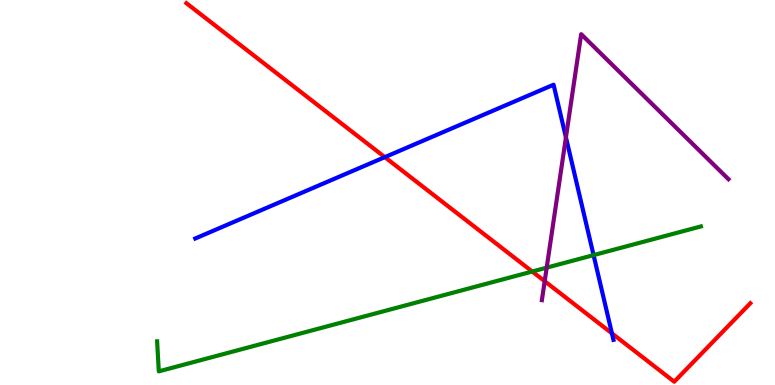[{'lines': ['blue', 'red'], 'intersections': [{'x': 4.97, 'y': 5.92}, {'x': 7.9, 'y': 1.34}]}, {'lines': ['green', 'red'], 'intersections': [{'x': 6.87, 'y': 2.95}]}, {'lines': ['purple', 'red'], 'intersections': [{'x': 7.03, 'y': 2.7}]}, {'lines': ['blue', 'green'], 'intersections': [{'x': 7.66, 'y': 3.37}]}, {'lines': ['blue', 'purple'], 'intersections': [{'x': 7.3, 'y': 6.43}]}, {'lines': ['green', 'purple'], 'intersections': [{'x': 7.05, 'y': 3.05}]}]